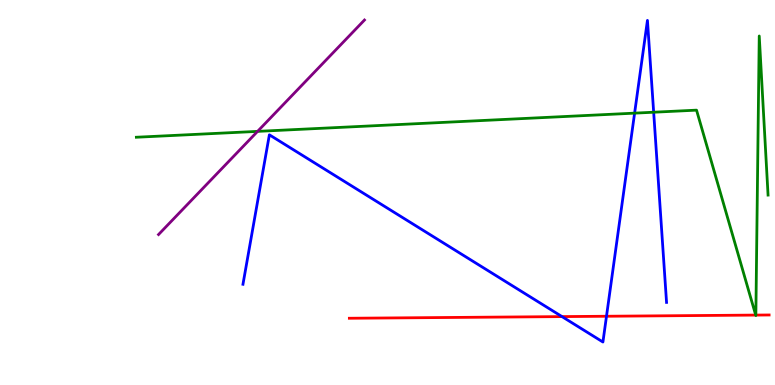[{'lines': ['blue', 'red'], 'intersections': [{'x': 7.25, 'y': 1.78}, {'x': 7.83, 'y': 1.79}]}, {'lines': ['green', 'red'], 'intersections': [{'x': 9.75, 'y': 1.82}, {'x': 9.75, 'y': 1.82}]}, {'lines': ['purple', 'red'], 'intersections': []}, {'lines': ['blue', 'green'], 'intersections': [{'x': 8.19, 'y': 7.06}, {'x': 8.43, 'y': 7.09}]}, {'lines': ['blue', 'purple'], 'intersections': []}, {'lines': ['green', 'purple'], 'intersections': [{'x': 3.32, 'y': 6.59}]}]